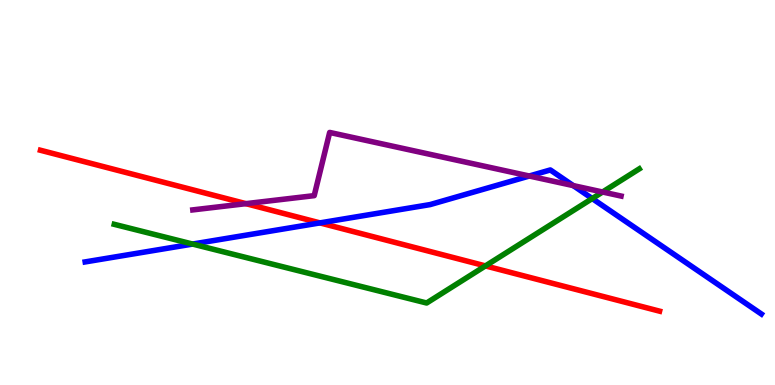[{'lines': ['blue', 'red'], 'intersections': [{'x': 4.13, 'y': 4.21}]}, {'lines': ['green', 'red'], 'intersections': [{'x': 6.26, 'y': 3.09}]}, {'lines': ['purple', 'red'], 'intersections': [{'x': 3.17, 'y': 4.71}]}, {'lines': ['blue', 'green'], 'intersections': [{'x': 2.49, 'y': 3.66}, {'x': 7.64, 'y': 4.84}]}, {'lines': ['blue', 'purple'], 'intersections': [{'x': 6.83, 'y': 5.43}, {'x': 7.4, 'y': 5.18}]}, {'lines': ['green', 'purple'], 'intersections': [{'x': 7.78, 'y': 5.01}]}]